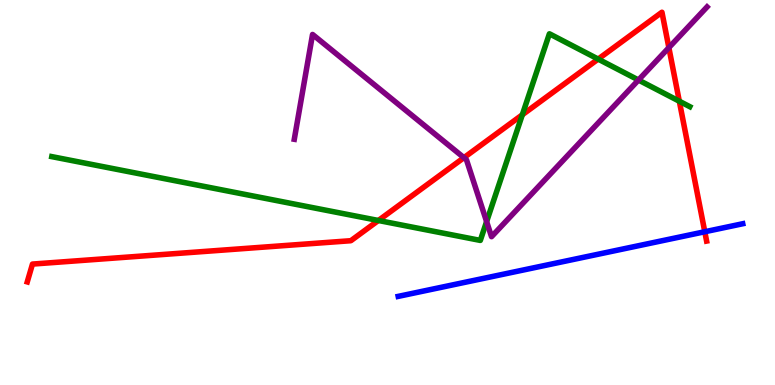[{'lines': ['blue', 'red'], 'intersections': [{'x': 9.09, 'y': 3.98}]}, {'lines': ['green', 'red'], 'intersections': [{'x': 4.88, 'y': 4.27}, {'x': 6.74, 'y': 7.02}, {'x': 7.72, 'y': 8.47}, {'x': 8.77, 'y': 7.37}]}, {'lines': ['purple', 'red'], 'intersections': [{'x': 5.99, 'y': 5.9}, {'x': 8.63, 'y': 8.76}]}, {'lines': ['blue', 'green'], 'intersections': []}, {'lines': ['blue', 'purple'], 'intersections': []}, {'lines': ['green', 'purple'], 'intersections': [{'x': 6.28, 'y': 4.24}, {'x': 8.24, 'y': 7.92}]}]